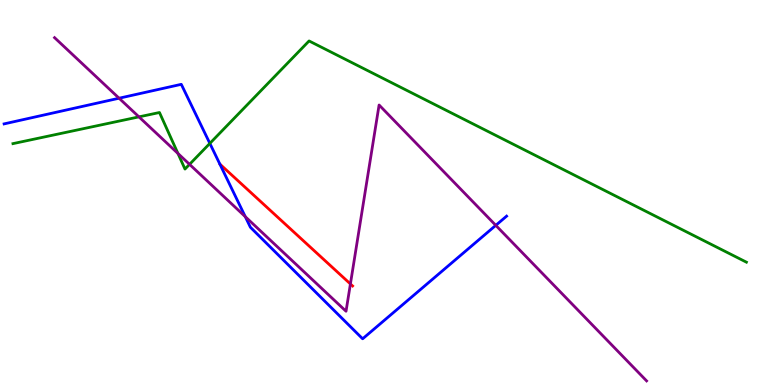[{'lines': ['blue', 'red'], 'intersections': []}, {'lines': ['green', 'red'], 'intersections': []}, {'lines': ['purple', 'red'], 'intersections': [{'x': 4.52, 'y': 2.62}]}, {'lines': ['blue', 'green'], 'intersections': [{'x': 2.71, 'y': 6.28}]}, {'lines': ['blue', 'purple'], 'intersections': [{'x': 1.54, 'y': 7.45}, {'x': 3.16, 'y': 4.37}, {'x': 6.4, 'y': 4.15}]}, {'lines': ['green', 'purple'], 'intersections': [{'x': 1.79, 'y': 6.96}, {'x': 2.3, 'y': 6.01}, {'x': 2.45, 'y': 5.73}]}]